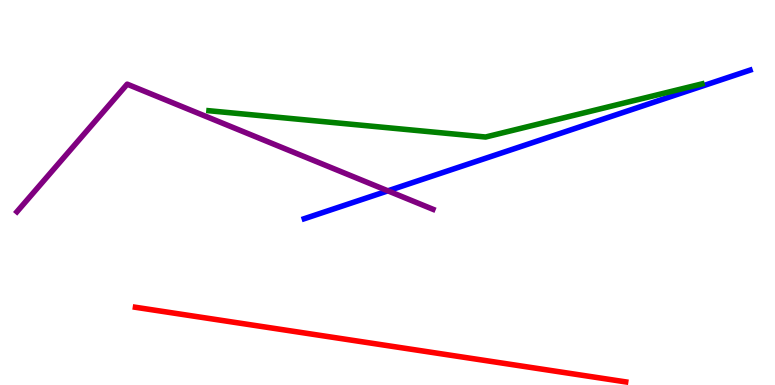[{'lines': ['blue', 'red'], 'intersections': []}, {'lines': ['green', 'red'], 'intersections': []}, {'lines': ['purple', 'red'], 'intersections': []}, {'lines': ['blue', 'green'], 'intersections': []}, {'lines': ['blue', 'purple'], 'intersections': [{'x': 5.01, 'y': 5.04}]}, {'lines': ['green', 'purple'], 'intersections': []}]